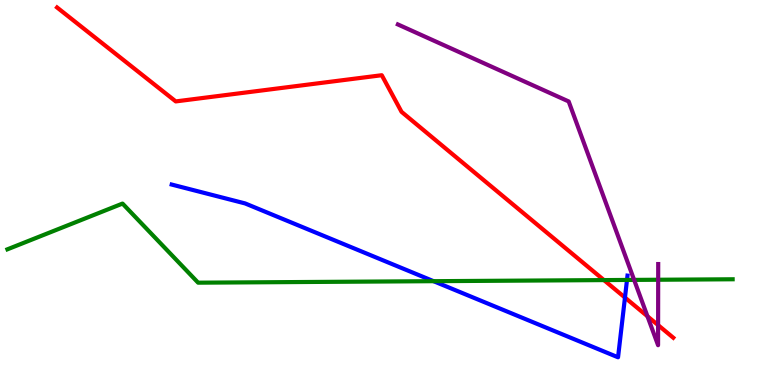[{'lines': ['blue', 'red'], 'intersections': [{'x': 8.06, 'y': 2.27}]}, {'lines': ['green', 'red'], 'intersections': [{'x': 7.79, 'y': 2.72}]}, {'lines': ['purple', 'red'], 'intersections': [{'x': 8.35, 'y': 1.79}, {'x': 8.49, 'y': 1.56}]}, {'lines': ['blue', 'green'], 'intersections': [{'x': 5.59, 'y': 2.7}, {'x': 8.09, 'y': 2.73}]}, {'lines': ['blue', 'purple'], 'intersections': []}, {'lines': ['green', 'purple'], 'intersections': [{'x': 8.18, 'y': 2.73}, {'x': 8.49, 'y': 2.73}]}]